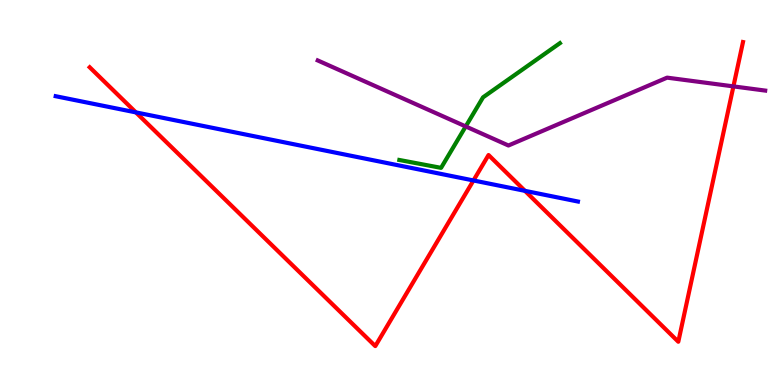[{'lines': ['blue', 'red'], 'intersections': [{'x': 1.75, 'y': 7.08}, {'x': 6.11, 'y': 5.31}, {'x': 6.77, 'y': 5.04}]}, {'lines': ['green', 'red'], 'intersections': []}, {'lines': ['purple', 'red'], 'intersections': [{'x': 9.46, 'y': 7.76}]}, {'lines': ['blue', 'green'], 'intersections': []}, {'lines': ['blue', 'purple'], 'intersections': []}, {'lines': ['green', 'purple'], 'intersections': [{'x': 6.01, 'y': 6.72}]}]